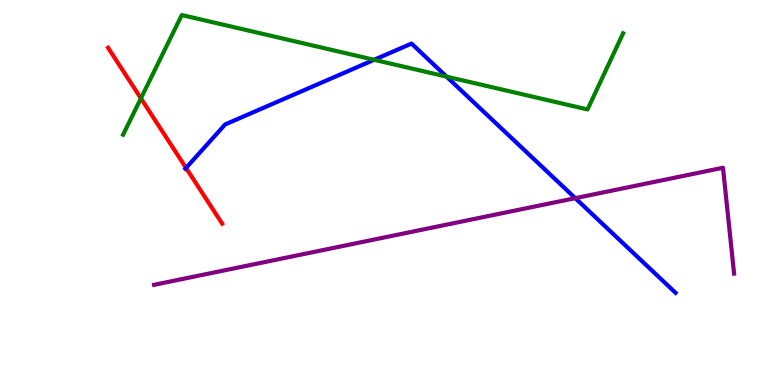[{'lines': ['blue', 'red'], 'intersections': [{'x': 2.4, 'y': 5.64}]}, {'lines': ['green', 'red'], 'intersections': [{'x': 1.82, 'y': 7.45}]}, {'lines': ['purple', 'red'], 'intersections': []}, {'lines': ['blue', 'green'], 'intersections': [{'x': 4.83, 'y': 8.45}, {'x': 5.76, 'y': 8.01}]}, {'lines': ['blue', 'purple'], 'intersections': [{'x': 7.42, 'y': 4.85}]}, {'lines': ['green', 'purple'], 'intersections': []}]